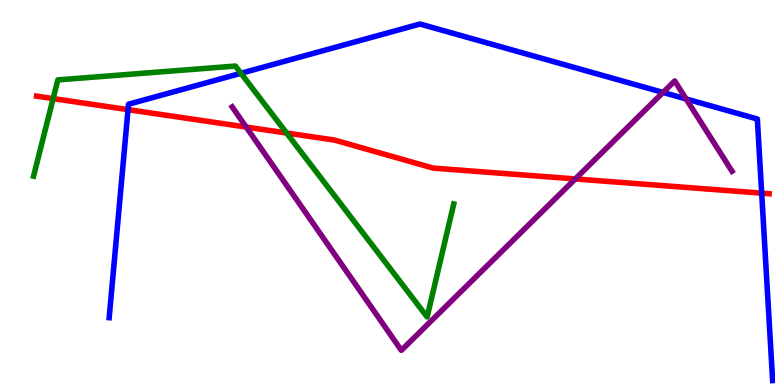[{'lines': ['blue', 'red'], 'intersections': [{'x': 1.65, 'y': 7.15}, {'x': 9.83, 'y': 4.98}]}, {'lines': ['green', 'red'], 'intersections': [{'x': 0.685, 'y': 7.44}, {'x': 3.7, 'y': 6.54}]}, {'lines': ['purple', 'red'], 'intersections': [{'x': 3.18, 'y': 6.7}, {'x': 7.42, 'y': 5.35}]}, {'lines': ['blue', 'green'], 'intersections': [{'x': 3.11, 'y': 8.1}]}, {'lines': ['blue', 'purple'], 'intersections': [{'x': 8.56, 'y': 7.6}, {'x': 8.85, 'y': 7.43}]}, {'lines': ['green', 'purple'], 'intersections': []}]